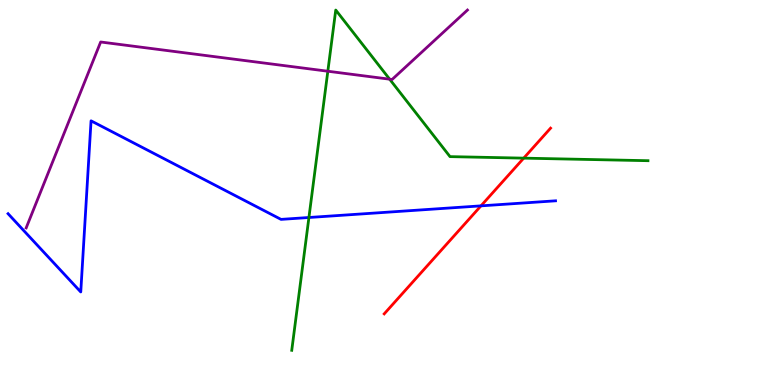[{'lines': ['blue', 'red'], 'intersections': [{'x': 6.21, 'y': 4.65}]}, {'lines': ['green', 'red'], 'intersections': [{'x': 6.76, 'y': 5.89}]}, {'lines': ['purple', 'red'], 'intersections': []}, {'lines': ['blue', 'green'], 'intersections': [{'x': 3.99, 'y': 4.35}]}, {'lines': ['blue', 'purple'], 'intersections': []}, {'lines': ['green', 'purple'], 'intersections': [{'x': 4.23, 'y': 8.15}, {'x': 5.03, 'y': 7.94}]}]